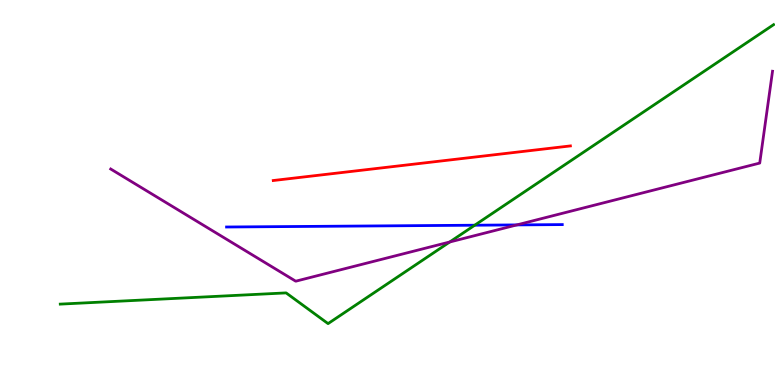[{'lines': ['blue', 'red'], 'intersections': []}, {'lines': ['green', 'red'], 'intersections': []}, {'lines': ['purple', 'red'], 'intersections': []}, {'lines': ['blue', 'green'], 'intersections': [{'x': 6.13, 'y': 4.15}]}, {'lines': ['blue', 'purple'], 'intersections': [{'x': 6.67, 'y': 4.16}]}, {'lines': ['green', 'purple'], 'intersections': [{'x': 5.8, 'y': 3.71}]}]